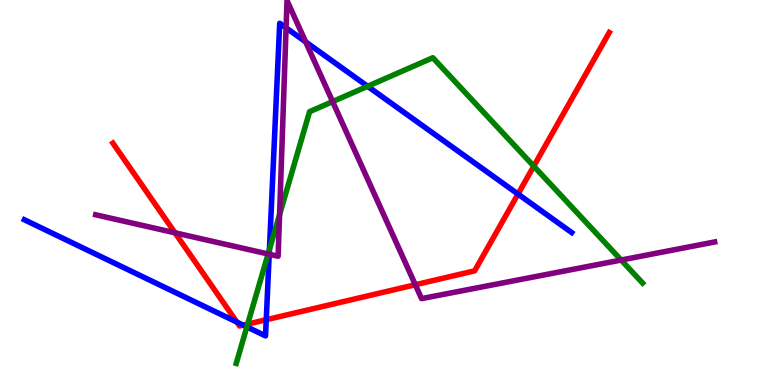[{'lines': ['blue', 'red'], 'intersections': [{'x': 3.06, 'y': 1.63}, {'x': 3.14, 'y': 1.55}, {'x': 3.44, 'y': 1.7}, {'x': 6.68, 'y': 4.96}]}, {'lines': ['green', 'red'], 'intersections': [{'x': 3.2, 'y': 1.58}, {'x': 6.89, 'y': 5.68}]}, {'lines': ['purple', 'red'], 'intersections': [{'x': 2.26, 'y': 3.95}, {'x': 5.36, 'y': 2.6}]}, {'lines': ['blue', 'green'], 'intersections': [{'x': 3.19, 'y': 1.51}, {'x': 3.48, 'y': 3.52}, {'x': 4.74, 'y': 7.76}]}, {'lines': ['blue', 'purple'], 'intersections': [{'x': 3.47, 'y': 3.4}, {'x': 3.69, 'y': 9.28}, {'x': 3.94, 'y': 8.91}]}, {'lines': ['green', 'purple'], 'intersections': [{'x': 3.46, 'y': 3.4}, {'x': 3.61, 'y': 4.42}, {'x': 4.29, 'y': 7.36}, {'x': 8.01, 'y': 3.25}]}]